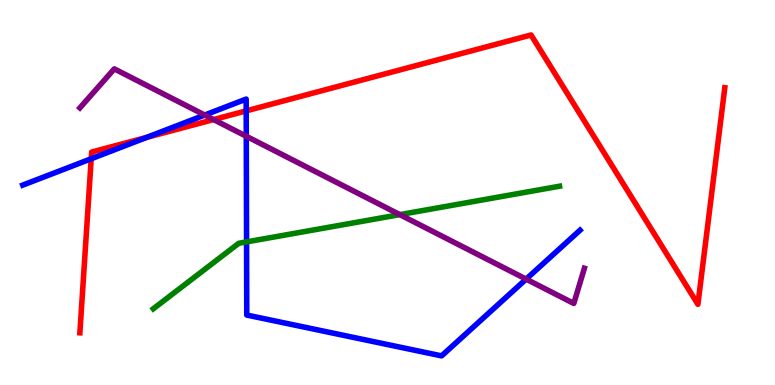[{'lines': ['blue', 'red'], 'intersections': [{'x': 1.18, 'y': 5.88}, {'x': 1.89, 'y': 6.43}, {'x': 3.18, 'y': 7.12}]}, {'lines': ['green', 'red'], 'intersections': []}, {'lines': ['purple', 'red'], 'intersections': [{'x': 2.76, 'y': 6.89}]}, {'lines': ['blue', 'green'], 'intersections': [{'x': 3.18, 'y': 3.72}]}, {'lines': ['blue', 'purple'], 'intersections': [{'x': 2.64, 'y': 7.01}, {'x': 3.18, 'y': 6.46}, {'x': 6.79, 'y': 2.75}]}, {'lines': ['green', 'purple'], 'intersections': [{'x': 5.16, 'y': 4.43}]}]